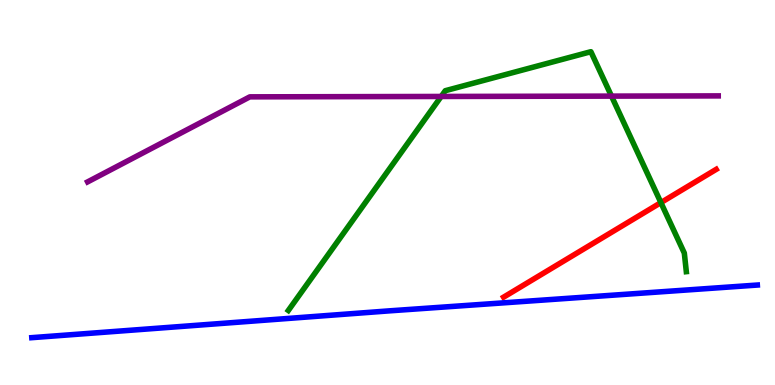[{'lines': ['blue', 'red'], 'intersections': []}, {'lines': ['green', 'red'], 'intersections': [{'x': 8.53, 'y': 4.74}]}, {'lines': ['purple', 'red'], 'intersections': []}, {'lines': ['blue', 'green'], 'intersections': []}, {'lines': ['blue', 'purple'], 'intersections': []}, {'lines': ['green', 'purple'], 'intersections': [{'x': 5.69, 'y': 7.49}, {'x': 7.89, 'y': 7.5}]}]